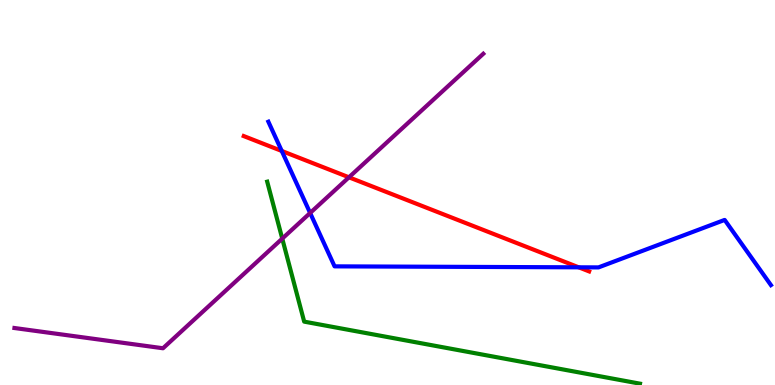[{'lines': ['blue', 'red'], 'intersections': [{'x': 3.64, 'y': 6.08}, {'x': 7.47, 'y': 3.06}]}, {'lines': ['green', 'red'], 'intersections': []}, {'lines': ['purple', 'red'], 'intersections': [{'x': 4.5, 'y': 5.39}]}, {'lines': ['blue', 'green'], 'intersections': []}, {'lines': ['blue', 'purple'], 'intersections': [{'x': 4.0, 'y': 4.47}]}, {'lines': ['green', 'purple'], 'intersections': [{'x': 3.64, 'y': 3.8}]}]